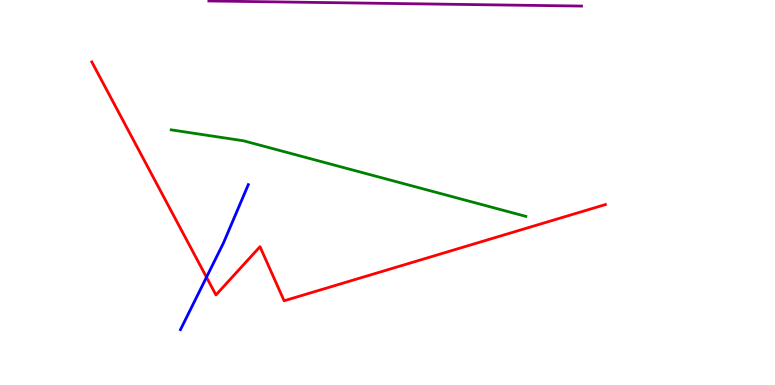[{'lines': ['blue', 'red'], 'intersections': [{'x': 2.66, 'y': 2.8}]}, {'lines': ['green', 'red'], 'intersections': []}, {'lines': ['purple', 'red'], 'intersections': []}, {'lines': ['blue', 'green'], 'intersections': []}, {'lines': ['blue', 'purple'], 'intersections': []}, {'lines': ['green', 'purple'], 'intersections': []}]